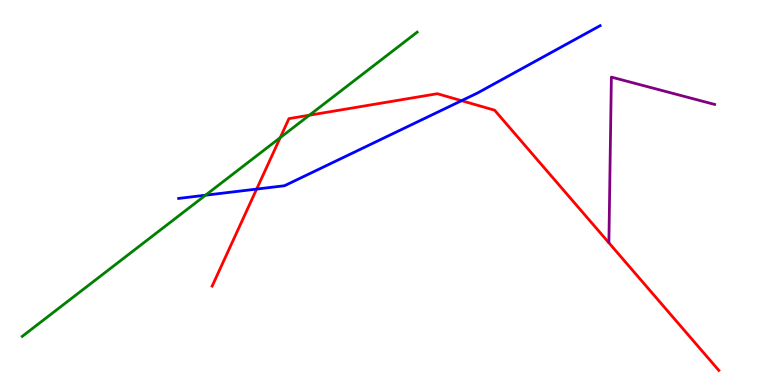[{'lines': ['blue', 'red'], 'intersections': [{'x': 3.31, 'y': 5.09}, {'x': 5.96, 'y': 7.38}]}, {'lines': ['green', 'red'], 'intersections': [{'x': 3.62, 'y': 6.42}, {'x': 3.99, 'y': 7.01}]}, {'lines': ['purple', 'red'], 'intersections': []}, {'lines': ['blue', 'green'], 'intersections': [{'x': 2.65, 'y': 4.93}]}, {'lines': ['blue', 'purple'], 'intersections': []}, {'lines': ['green', 'purple'], 'intersections': []}]